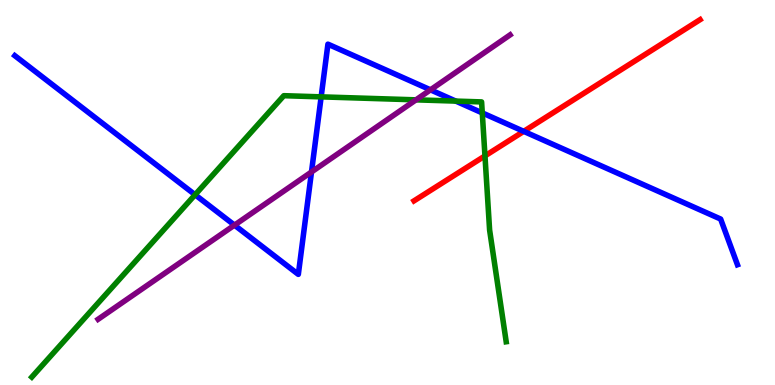[{'lines': ['blue', 'red'], 'intersections': [{'x': 6.76, 'y': 6.59}]}, {'lines': ['green', 'red'], 'intersections': [{'x': 6.26, 'y': 5.95}]}, {'lines': ['purple', 'red'], 'intersections': []}, {'lines': ['blue', 'green'], 'intersections': [{'x': 2.52, 'y': 4.94}, {'x': 4.14, 'y': 7.48}, {'x': 5.88, 'y': 7.37}, {'x': 6.22, 'y': 7.07}]}, {'lines': ['blue', 'purple'], 'intersections': [{'x': 3.03, 'y': 4.15}, {'x': 4.02, 'y': 5.53}, {'x': 5.55, 'y': 7.67}]}, {'lines': ['green', 'purple'], 'intersections': [{'x': 5.37, 'y': 7.41}]}]